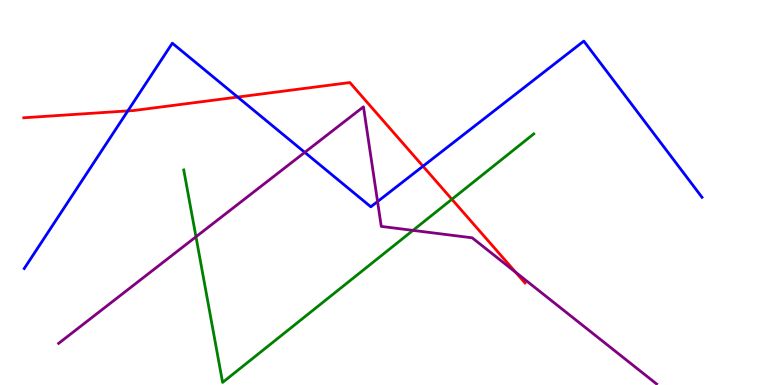[{'lines': ['blue', 'red'], 'intersections': [{'x': 1.65, 'y': 7.12}, {'x': 3.07, 'y': 7.48}, {'x': 5.46, 'y': 5.68}]}, {'lines': ['green', 'red'], 'intersections': [{'x': 5.83, 'y': 4.82}]}, {'lines': ['purple', 'red'], 'intersections': [{'x': 6.65, 'y': 2.93}]}, {'lines': ['blue', 'green'], 'intersections': []}, {'lines': ['blue', 'purple'], 'intersections': [{'x': 3.93, 'y': 6.04}, {'x': 4.87, 'y': 4.76}]}, {'lines': ['green', 'purple'], 'intersections': [{'x': 2.53, 'y': 3.85}, {'x': 5.33, 'y': 4.02}]}]